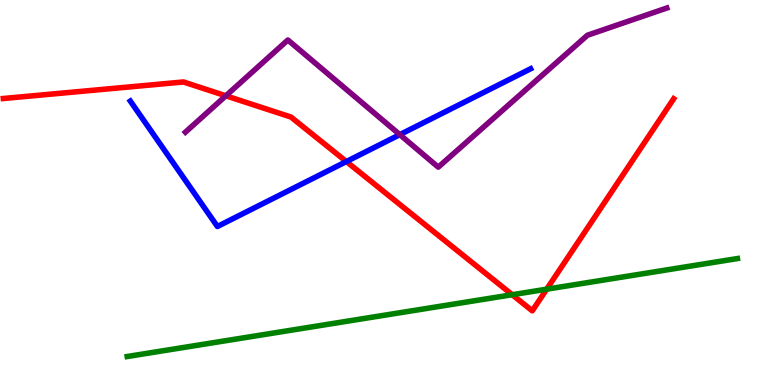[{'lines': ['blue', 'red'], 'intersections': [{'x': 4.47, 'y': 5.8}]}, {'lines': ['green', 'red'], 'intersections': [{'x': 6.61, 'y': 2.35}, {'x': 7.05, 'y': 2.49}]}, {'lines': ['purple', 'red'], 'intersections': [{'x': 2.91, 'y': 7.51}]}, {'lines': ['blue', 'green'], 'intersections': []}, {'lines': ['blue', 'purple'], 'intersections': [{'x': 5.16, 'y': 6.5}]}, {'lines': ['green', 'purple'], 'intersections': []}]